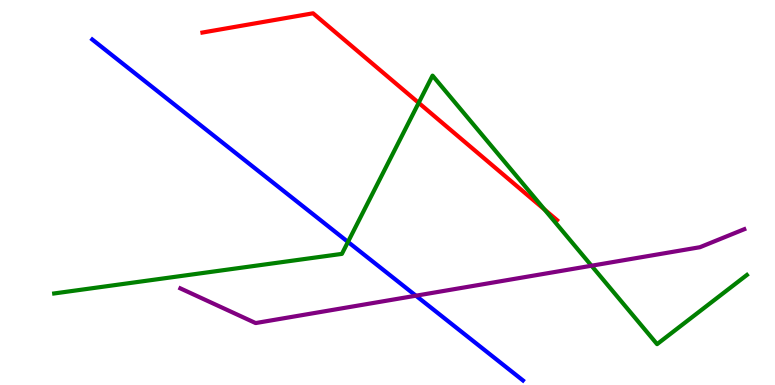[{'lines': ['blue', 'red'], 'intersections': []}, {'lines': ['green', 'red'], 'intersections': [{'x': 5.4, 'y': 7.33}, {'x': 7.03, 'y': 4.56}]}, {'lines': ['purple', 'red'], 'intersections': []}, {'lines': ['blue', 'green'], 'intersections': [{'x': 4.49, 'y': 3.72}]}, {'lines': ['blue', 'purple'], 'intersections': [{'x': 5.37, 'y': 2.32}]}, {'lines': ['green', 'purple'], 'intersections': [{'x': 7.63, 'y': 3.1}]}]